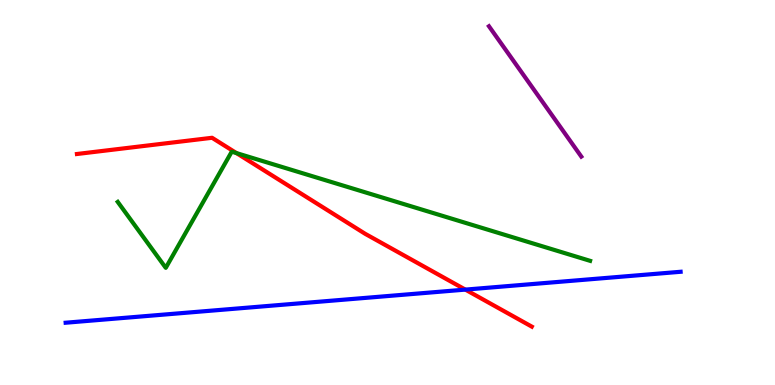[{'lines': ['blue', 'red'], 'intersections': [{'x': 6.0, 'y': 2.48}]}, {'lines': ['green', 'red'], 'intersections': [{'x': 3.05, 'y': 6.02}]}, {'lines': ['purple', 'red'], 'intersections': []}, {'lines': ['blue', 'green'], 'intersections': []}, {'lines': ['blue', 'purple'], 'intersections': []}, {'lines': ['green', 'purple'], 'intersections': []}]